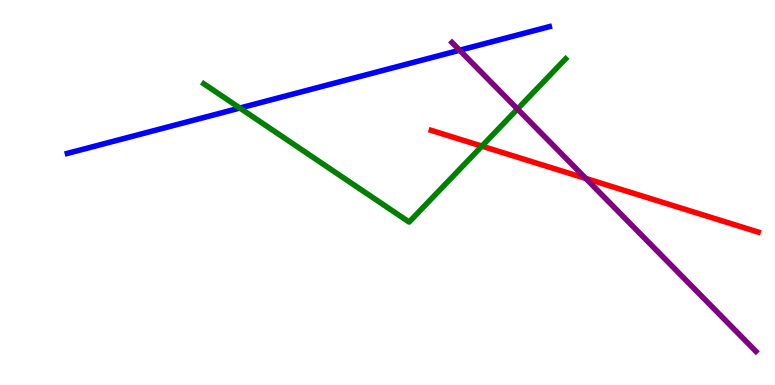[{'lines': ['blue', 'red'], 'intersections': []}, {'lines': ['green', 'red'], 'intersections': [{'x': 6.22, 'y': 6.2}]}, {'lines': ['purple', 'red'], 'intersections': [{'x': 7.56, 'y': 5.36}]}, {'lines': ['blue', 'green'], 'intersections': [{'x': 3.09, 'y': 7.19}]}, {'lines': ['blue', 'purple'], 'intersections': [{'x': 5.93, 'y': 8.69}]}, {'lines': ['green', 'purple'], 'intersections': [{'x': 6.68, 'y': 7.17}]}]